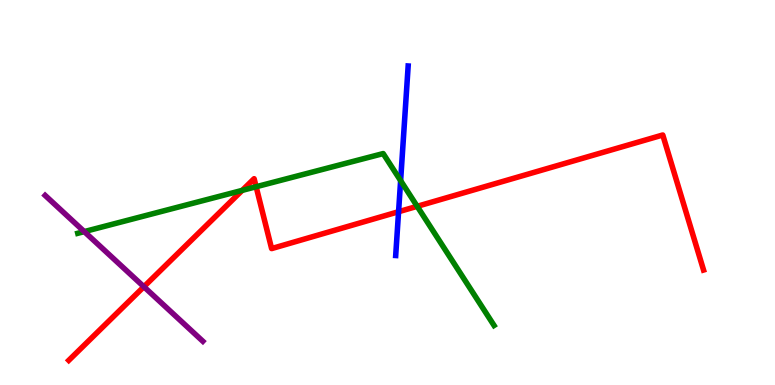[{'lines': ['blue', 'red'], 'intersections': [{'x': 5.14, 'y': 4.5}]}, {'lines': ['green', 'red'], 'intersections': [{'x': 3.13, 'y': 5.06}, {'x': 3.3, 'y': 5.15}, {'x': 5.38, 'y': 4.64}]}, {'lines': ['purple', 'red'], 'intersections': [{'x': 1.86, 'y': 2.55}]}, {'lines': ['blue', 'green'], 'intersections': [{'x': 5.17, 'y': 5.31}]}, {'lines': ['blue', 'purple'], 'intersections': []}, {'lines': ['green', 'purple'], 'intersections': [{'x': 1.09, 'y': 3.98}]}]